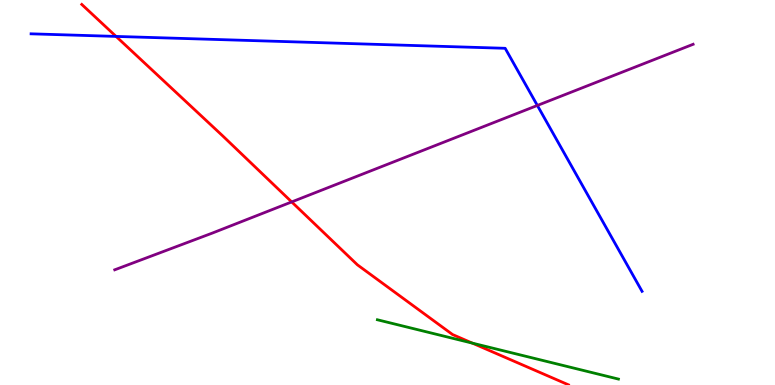[{'lines': ['blue', 'red'], 'intersections': [{'x': 1.5, 'y': 9.05}]}, {'lines': ['green', 'red'], 'intersections': [{'x': 6.09, 'y': 1.09}]}, {'lines': ['purple', 'red'], 'intersections': [{'x': 3.76, 'y': 4.76}]}, {'lines': ['blue', 'green'], 'intersections': []}, {'lines': ['blue', 'purple'], 'intersections': [{'x': 6.93, 'y': 7.26}]}, {'lines': ['green', 'purple'], 'intersections': []}]